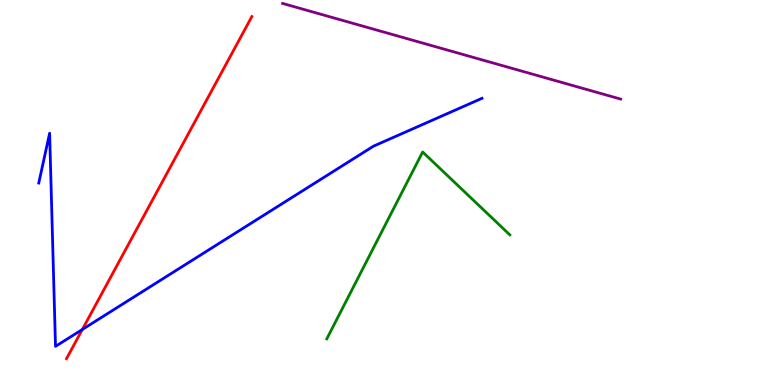[{'lines': ['blue', 'red'], 'intersections': [{'x': 1.06, 'y': 1.44}]}, {'lines': ['green', 'red'], 'intersections': []}, {'lines': ['purple', 'red'], 'intersections': []}, {'lines': ['blue', 'green'], 'intersections': []}, {'lines': ['blue', 'purple'], 'intersections': []}, {'lines': ['green', 'purple'], 'intersections': []}]